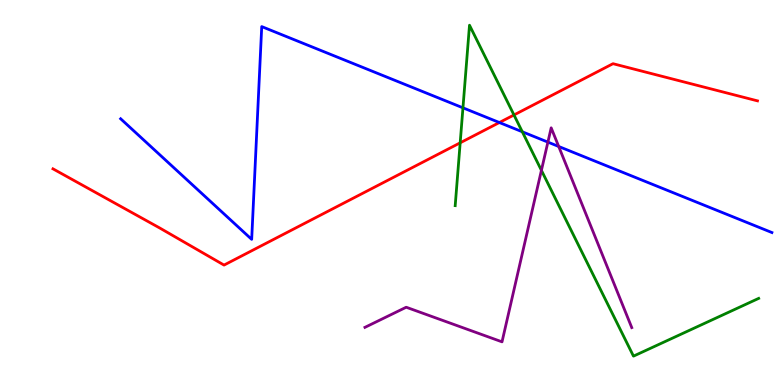[{'lines': ['blue', 'red'], 'intersections': [{'x': 6.44, 'y': 6.82}]}, {'lines': ['green', 'red'], 'intersections': [{'x': 5.94, 'y': 6.29}, {'x': 6.63, 'y': 7.01}]}, {'lines': ['purple', 'red'], 'intersections': []}, {'lines': ['blue', 'green'], 'intersections': [{'x': 5.97, 'y': 7.2}, {'x': 6.74, 'y': 6.58}]}, {'lines': ['blue', 'purple'], 'intersections': [{'x': 7.07, 'y': 6.31}, {'x': 7.21, 'y': 6.2}]}, {'lines': ['green', 'purple'], 'intersections': [{'x': 6.99, 'y': 5.58}]}]